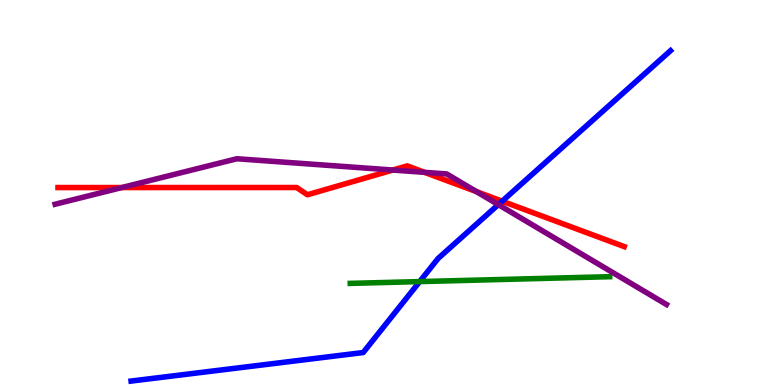[{'lines': ['blue', 'red'], 'intersections': [{'x': 6.48, 'y': 4.77}]}, {'lines': ['green', 'red'], 'intersections': []}, {'lines': ['purple', 'red'], 'intersections': [{'x': 1.57, 'y': 5.13}, {'x': 5.07, 'y': 5.58}, {'x': 5.48, 'y': 5.52}, {'x': 6.15, 'y': 5.02}]}, {'lines': ['blue', 'green'], 'intersections': [{'x': 5.42, 'y': 2.69}]}, {'lines': ['blue', 'purple'], 'intersections': [{'x': 6.43, 'y': 4.69}]}, {'lines': ['green', 'purple'], 'intersections': []}]